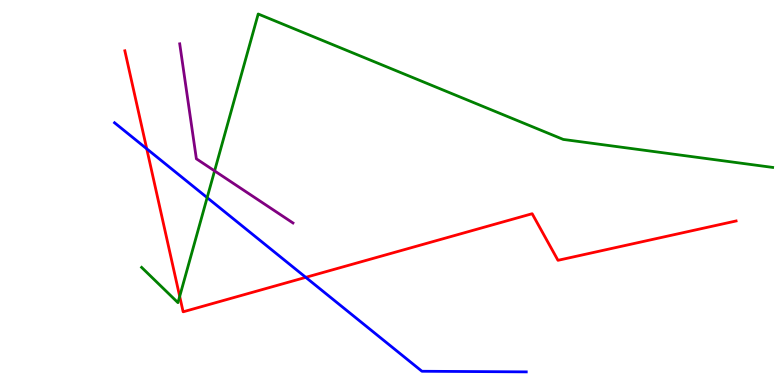[{'lines': ['blue', 'red'], 'intersections': [{'x': 1.89, 'y': 6.14}, {'x': 3.95, 'y': 2.8}]}, {'lines': ['green', 'red'], 'intersections': [{'x': 2.32, 'y': 2.3}]}, {'lines': ['purple', 'red'], 'intersections': []}, {'lines': ['blue', 'green'], 'intersections': [{'x': 2.67, 'y': 4.87}]}, {'lines': ['blue', 'purple'], 'intersections': []}, {'lines': ['green', 'purple'], 'intersections': [{'x': 2.77, 'y': 5.56}]}]